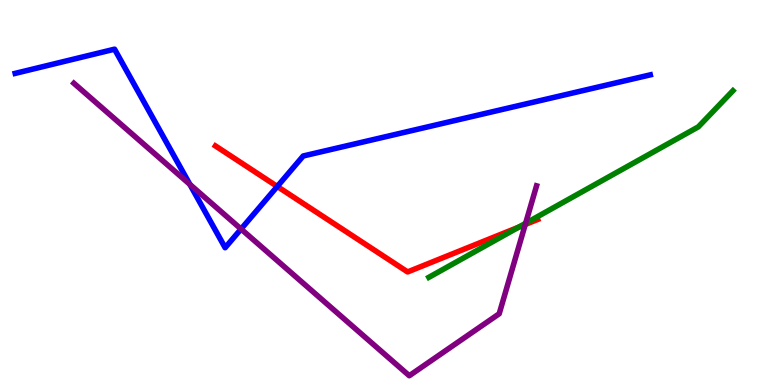[{'lines': ['blue', 'red'], 'intersections': [{'x': 3.58, 'y': 5.16}]}, {'lines': ['green', 'red'], 'intersections': [{'x': 6.7, 'y': 4.1}]}, {'lines': ['purple', 'red'], 'intersections': [{'x': 6.78, 'y': 4.17}]}, {'lines': ['blue', 'green'], 'intersections': []}, {'lines': ['blue', 'purple'], 'intersections': [{'x': 2.45, 'y': 5.21}, {'x': 3.11, 'y': 4.05}]}, {'lines': ['green', 'purple'], 'intersections': [{'x': 6.78, 'y': 4.2}]}]